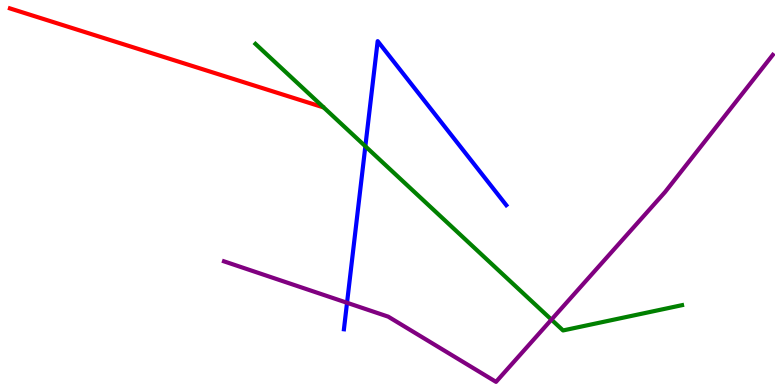[{'lines': ['blue', 'red'], 'intersections': []}, {'lines': ['green', 'red'], 'intersections': []}, {'lines': ['purple', 'red'], 'intersections': []}, {'lines': ['blue', 'green'], 'intersections': [{'x': 4.71, 'y': 6.2}]}, {'lines': ['blue', 'purple'], 'intersections': [{'x': 4.48, 'y': 2.14}]}, {'lines': ['green', 'purple'], 'intersections': [{'x': 7.12, 'y': 1.7}]}]